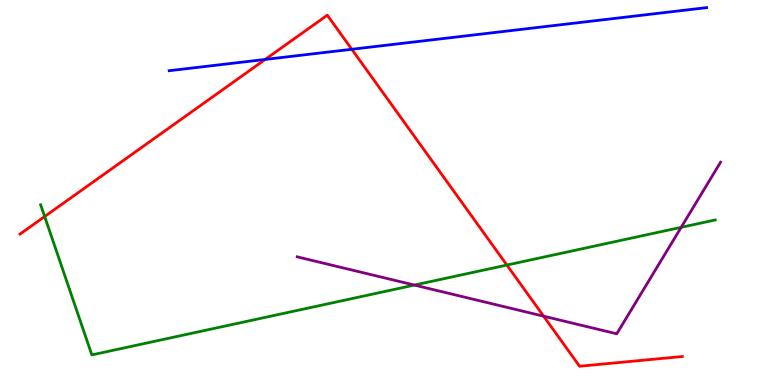[{'lines': ['blue', 'red'], 'intersections': [{'x': 3.42, 'y': 8.46}, {'x': 4.54, 'y': 8.72}]}, {'lines': ['green', 'red'], 'intersections': [{'x': 0.576, 'y': 4.38}, {'x': 6.54, 'y': 3.12}]}, {'lines': ['purple', 'red'], 'intersections': [{'x': 7.01, 'y': 1.79}]}, {'lines': ['blue', 'green'], 'intersections': []}, {'lines': ['blue', 'purple'], 'intersections': []}, {'lines': ['green', 'purple'], 'intersections': [{'x': 5.35, 'y': 2.6}, {'x': 8.79, 'y': 4.1}]}]